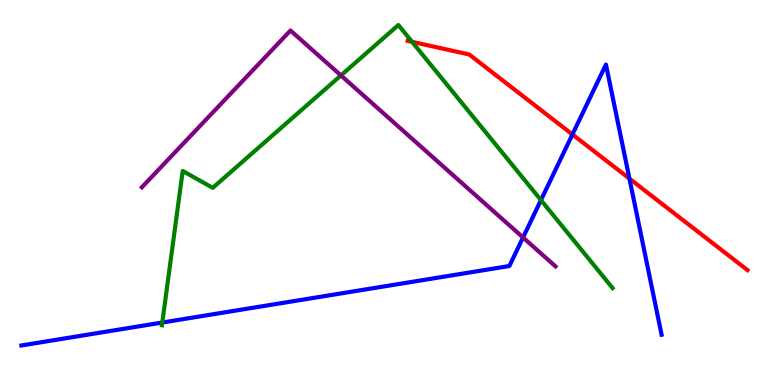[{'lines': ['blue', 'red'], 'intersections': [{'x': 7.39, 'y': 6.51}, {'x': 8.12, 'y': 5.36}]}, {'lines': ['green', 'red'], 'intersections': [{'x': 5.32, 'y': 8.91}]}, {'lines': ['purple', 'red'], 'intersections': []}, {'lines': ['blue', 'green'], 'intersections': [{'x': 2.09, 'y': 1.62}, {'x': 6.98, 'y': 4.8}]}, {'lines': ['blue', 'purple'], 'intersections': [{'x': 6.75, 'y': 3.83}]}, {'lines': ['green', 'purple'], 'intersections': [{'x': 4.4, 'y': 8.04}]}]